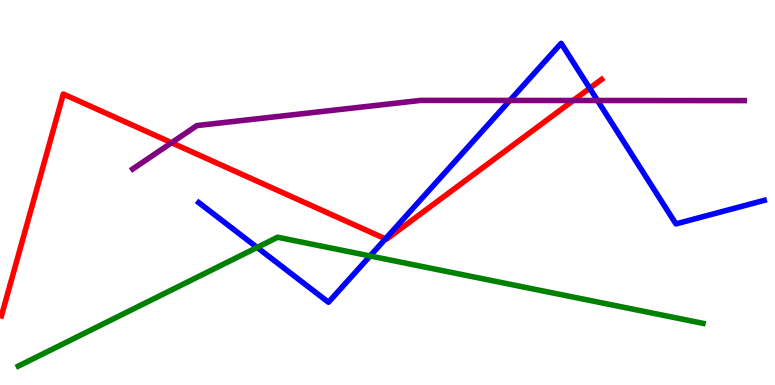[{'lines': ['blue', 'red'], 'intersections': [{'x': 4.97, 'y': 3.8}, {'x': 7.61, 'y': 7.71}]}, {'lines': ['green', 'red'], 'intersections': []}, {'lines': ['purple', 'red'], 'intersections': [{'x': 2.21, 'y': 6.29}, {'x': 7.4, 'y': 7.39}]}, {'lines': ['blue', 'green'], 'intersections': [{'x': 3.32, 'y': 3.57}, {'x': 4.78, 'y': 3.35}]}, {'lines': ['blue', 'purple'], 'intersections': [{'x': 6.58, 'y': 7.39}, {'x': 7.71, 'y': 7.39}]}, {'lines': ['green', 'purple'], 'intersections': []}]